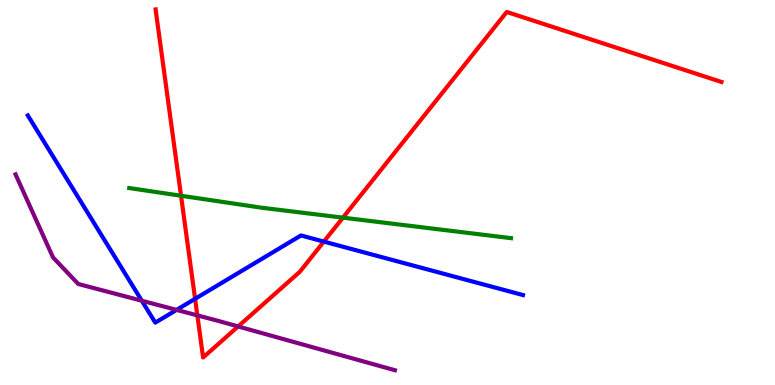[{'lines': ['blue', 'red'], 'intersections': [{'x': 2.52, 'y': 2.24}, {'x': 4.18, 'y': 3.72}]}, {'lines': ['green', 'red'], 'intersections': [{'x': 2.34, 'y': 4.92}, {'x': 4.42, 'y': 4.35}]}, {'lines': ['purple', 'red'], 'intersections': [{'x': 2.55, 'y': 1.81}, {'x': 3.07, 'y': 1.52}]}, {'lines': ['blue', 'green'], 'intersections': []}, {'lines': ['blue', 'purple'], 'intersections': [{'x': 1.83, 'y': 2.19}, {'x': 2.28, 'y': 1.95}]}, {'lines': ['green', 'purple'], 'intersections': []}]